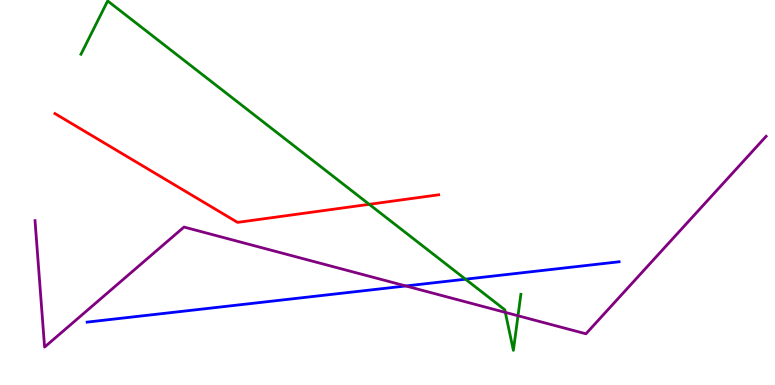[{'lines': ['blue', 'red'], 'intersections': []}, {'lines': ['green', 'red'], 'intersections': [{'x': 4.76, 'y': 4.69}]}, {'lines': ['purple', 'red'], 'intersections': []}, {'lines': ['blue', 'green'], 'intersections': [{'x': 6.01, 'y': 2.75}]}, {'lines': ['blue', 'purple'], 'intersections': [{'x': 5.24, 'y': 2.57}]}, {'lines': ['green', 'purple'], 'intersections': [{'x': 6.52, 'y': 1.89}, {'x': 6.68, 'y': 1.8}]}]